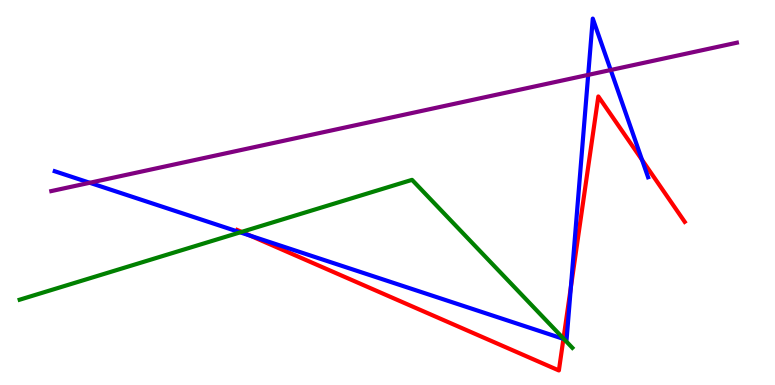[{'lines': ['blue', 'red'], 'intersections': [{'x': 3.23, 'y': 3.88}, {'x': 7.27, 'y': 1.2}, {'x': 7.37, 'y': 2.54}, {'x': 8.28, 'y': 5.85}]}, {'lines': ['green', 'red'], 'intersections': [{'x': 3.12, 'y': 3.98}, {'x': 7.27, 'y': 1.21}]}, {'lines': ['purple', 'red'], 'intersections': []}, {'lines': ['blue', 'green'], 'intersections': [{'x': 3.1, 'y': 3.96}, {'x': 7.28, 'y': 1.19}]}, {'lines': ['blue', 'purple'], 'intersections': [{'x': 1.16, 'y': 5.25}, {'x': 7.59, 'y': 8.06}, {'x': 7.88, 'y': 8.18}]}, {'lines': ['green', 'purple'], 'intersections': []}]